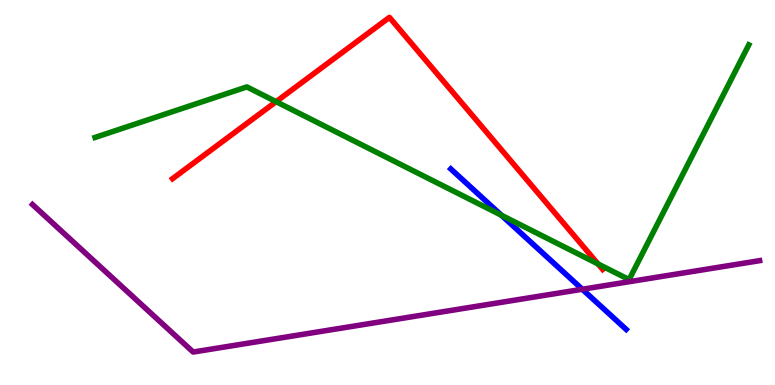[{'lines': ['blue', 'red'], 'intersections': []}, {'lines': ['green', 'red'], 'intersections': [{'x': 3.56, 'y': 7.36}, {'x': 7.72, 'y': 3.14}]}, {'lines': ['purple', 'red'], 'intersections': []}, {'lines': ['blue', 'green'], 'intersections': [{'x': 6.47, 'y': 4.41}]}, {'lines': ['blue', 'purple'], 'intersections': [{'x': 7.51, 'y': 2.49}]}, {'lines': ['green', 'purple'], 'intersections': []}]